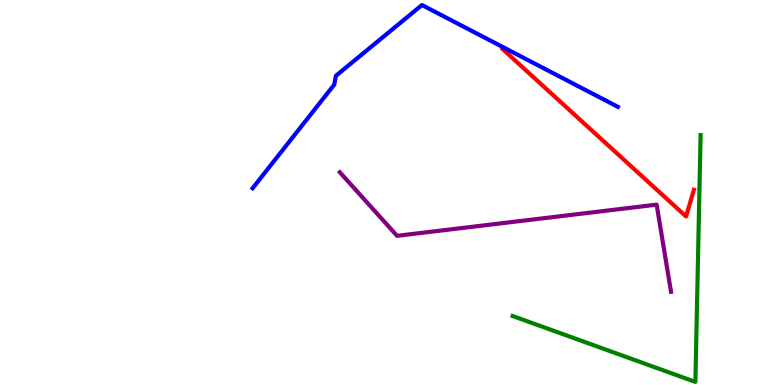[{'lines': ['blue', 'red'], 'intersections': []}, {'lines': ['green', 'red'], 'intersections': []}, {'lines': ['purple', 'red'], 'intersections': []}, {'lines': ['blue', 'green'], 'intersections': []}, {'lines': ['blue', 'purple'], 'intersections': []}, {'lines': ['green', 'purple'], 'intersections': []}]